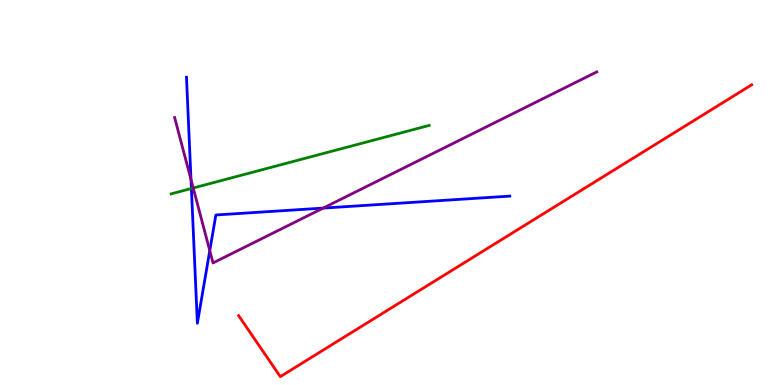[{'lines': ['blue', 'red'], 'intersections': []}, {'lines': ['green', 'red'], 'intersections': []}, {'lines': ['purple', 'red'], 'intersections': []}, {'lines': ['blue', 'green'], 'intersections': [{'x': 2.47, 'y': 5.1}]}, {'lines': ['blue', 'purple'], 'intersections': [{'x': 2.46, 'y': 5.33}, {'x': 2.71, 'y': 3.49}, {'x': 4.17, 'y': 4.59}]}, {'lines': ['green', 'purple'], 'intersections': [{'x': 2.49, 'y': 5.12}]}]